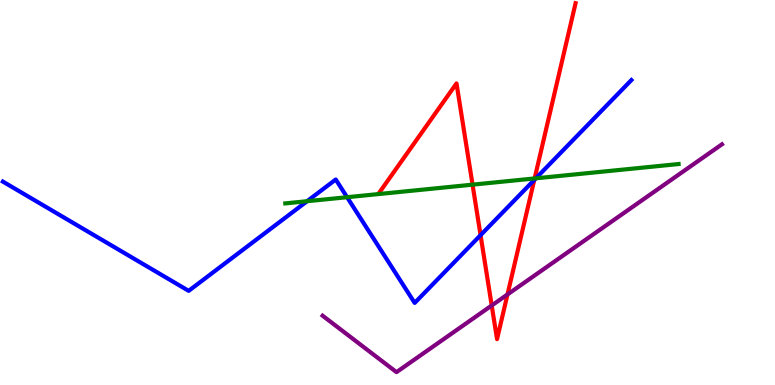[{'lines': ['blue', 'red'], 'intersections': [{'x': 6.2, 'y': 3.89}, {'x': 6.89, 'y': 5.33}]}, {'lines': ['green', 'red'], 'intersections': [{'x': 6.1, 'y': 5.2}, {'x': 6.9, 'y': 5.37}]}, {'lines': ['purple', 'red'], 'intersections': [{'x': 6.34, 'y': 2.06}, {'x': 6.55, 'y': 2.35}]}, {'lines': ['blue', 'green'], 'intersections': [{'x': 3.96, 'y': 4.77}, {'x': 4.48, 'y': 4.88}, {'x': 6.91, 'y': 5.37}]}, {'lines': ['blue', 'purple'], 'intersections': []}, {'lines': ['green', 'purple'], 'intersections': []}]